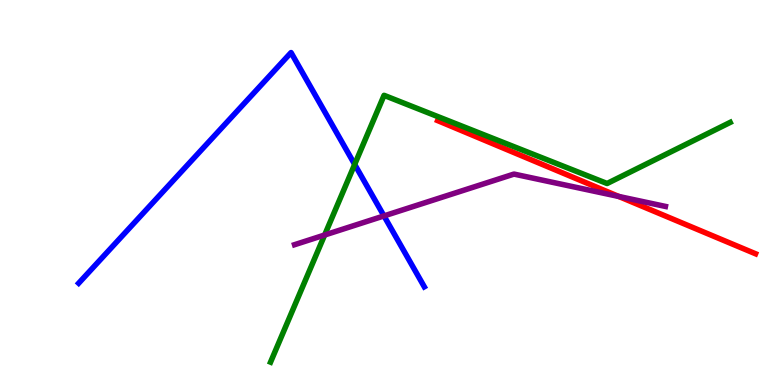[{'lines': ['blue', 'red'], 'intersections': []}, {'lines': ['green', 'red'], 'intersections': []}, {'lines': ['purple', 'red'], 'intersections': [{'x': 7.98, 'y': 4.9}]}, {'lines': ['blue', 'green'], 'intersections': [{'x': 4.58, 'y': 5.73}]}, {'lines': ['blue', 'purple'], 'intersections': [{'x': 4.95, 'y': 4.39}]}, {'lines': ['green', 'purple'], 'intersections': [{'x': 4.19, 'y': 3.9}]}]